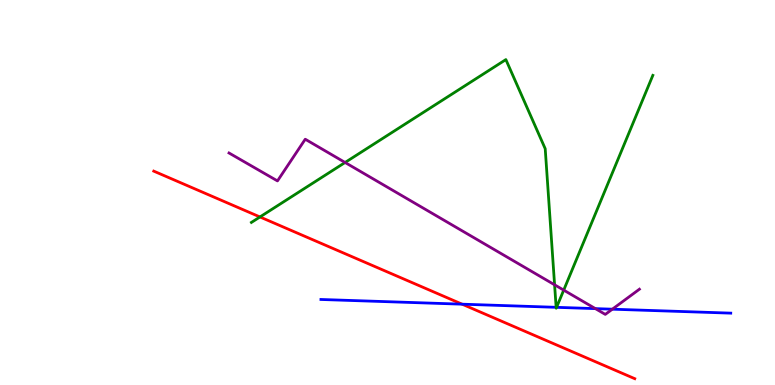[{'lines': ['blue', 'red'], 'intersections': [{'x': 5.96, 'y': 2.1}]}, {'lines': ['green', 'red'], 'intersections': [{'x': 3.35, 'y': 4.36}]}, {'lines': ['purple', 'red'], 'intersections': []}, {'lines': ['blue', 'green'], 'intersections': [{'x': 7.18, 'y': 2.02}, {'x': 7.18, 'y': 2.02}]}, {'lines': ['blue', 'purple'], 'intersections': [{'x': 7.68, 'y': 1.98}, {'x': 7.9, 'y': 1.97}]}, {'lines': ['green', 'purple'], 'intersections': [{'x': 4.45, 'y': 5.78}, {'x': 7.16, 'y': 2.6}, {'x': 7.27, 'y': 2.46}]}]